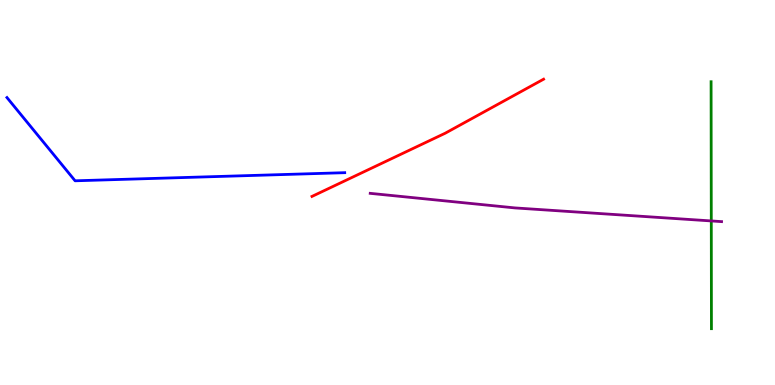[{'lines': ['blue', 'red'], 'intersections': []}, {'lines': ['green', 'red'], 'intersections': []}, {'lines': ['purple', 'red'], 'intersections': []}, {'lines': ['blue', 'green'], 'intersections': []}, {'lines': ['blue', 'purple'], 'intersections': []}, {'lines': ['green', 'purple'], 'intersections': [{'x': 9.18, 'y': 4.26}]}]